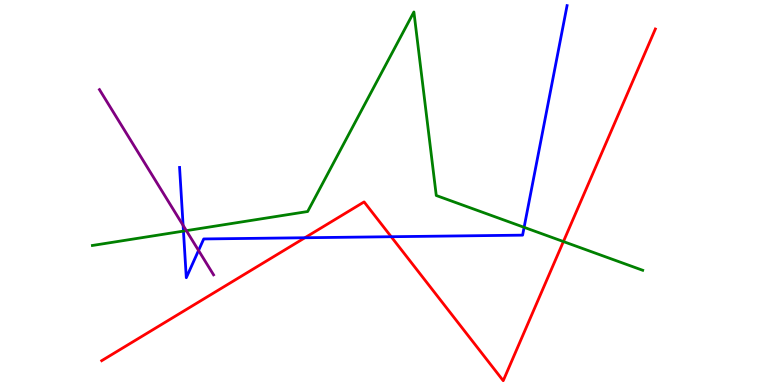[{'lines': ['blue', 'red'], 'intersections': [{'x': 3.93, 'y': 3.82}, {'x': 5.05, 'y': 3.85}]}, {'lines': ['green', 'red'], 'intersections': [{'x': 7.27, 'y': 3.73}]}, {'lines': ['purple', 'red'], 'intersections': []}, {'lines': ['blue', 'green'], 'intersections': [{'x': 2.37, 'y': 4.0}, {'x': 6.76, 'y': 4.1}]}, {'lines': ['blue', 'purple'], 'intersections': [{'x': 2.36, 'y': 4.15}, {'x': 2.56, 'y': 3.49}]}, {'lines': ['green', 'purple'], 'intersections': [{'x': 2.4, 'y': 4.01}]}]